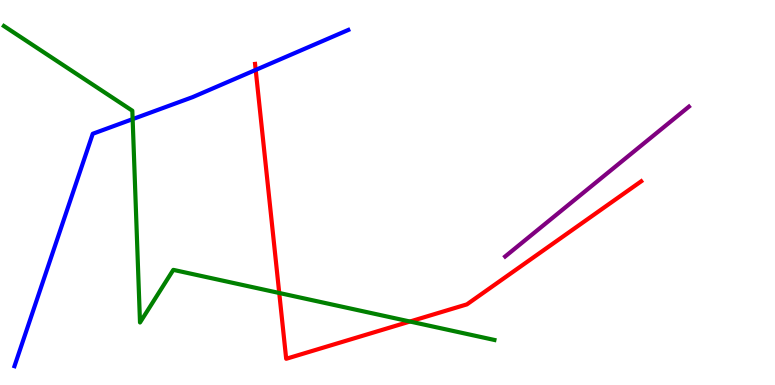[{'lines': ['blue', 'red'], 'intersections': [{'x': 3.3, 'y': 8.18}]}, {'lines': ['green', 'red'], 'intersections': [{'x': 3.6, 'y': 2.39}, {'x': 5.29, 'y': 1.65}]}, {'lines': ['purple', 'red'], 'intersections': []}, {'lines': ['blue', 'green'], 'intersections': [{'x': 1.71, 'y': 6.91}]}, {'lines': ['blue', 'purple'], 'intersections': []}, {'lines': ['green', 'purple'], 'intersections': []}]